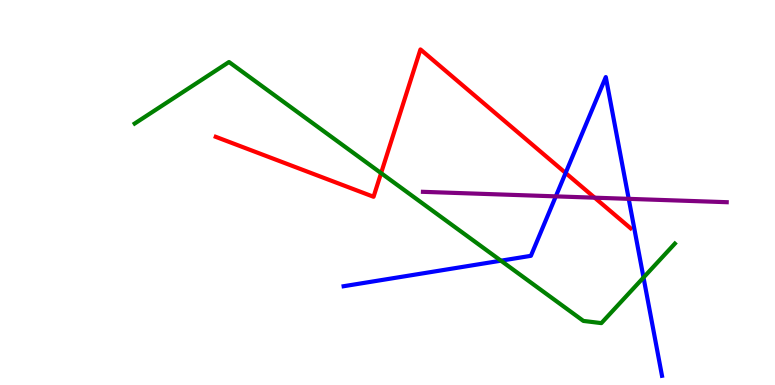[{'lines': ['blue', 'red'], 'intersections': [{'x': 7.3, 'y': 5.51}]}, {'lines': ['green', 'red'], 'intersections': [{'x': 4.92, 'y': 5.5}]}, {'lines': ['purple', 'red'], 'intersections': [{'x': 7.67, 'y': 4.87}]}, {'lines': ['blue', 'green'], 'intersections': [{'x': 6.46, 'y': 3.23}, {'x': 8.3, 'y': 2.79}]}, {'lines': ['blue', 'purple'], 'intersections': [{'x': 7.17, 'y': 4.9}, {'x': 8.11, 'y': 4.84}]}, {'lines': ['green', 'purple'], 'intersections': []}]